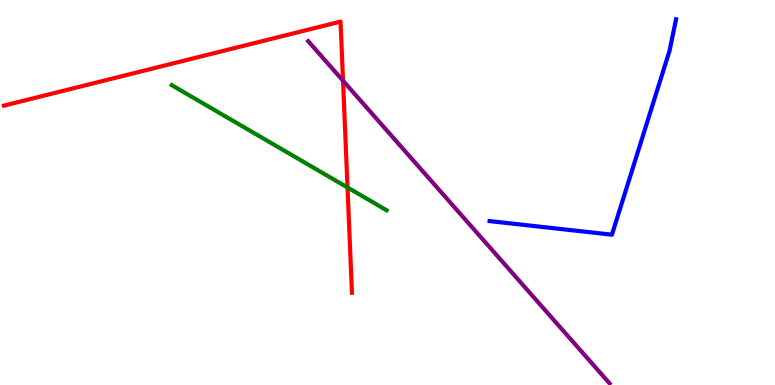[{'lines': ['blue', 'red'], 'intersections': []}, {'lines': ['green', 'red'], 'intersections': [{'x': 4.48, 'y': 5.13}]}, {'lines': ['purple', 'red'], 'intersections': [{'x': 4.43, 'y': 7.9}]}, {'lines': ['blue', 'green'], 'intersections': []}, {'lines': ['blue', 'purple'], 'intersections': []}, {'lines': ['green', 'purple'], 'intersections': []}]